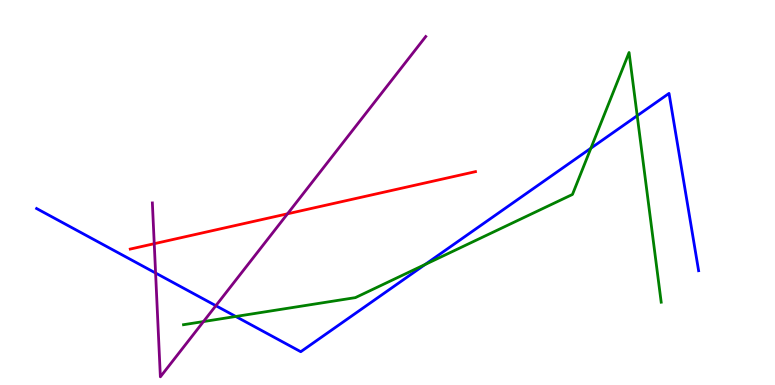[{'lines': ['blue', 'red'], 'intersections': []}, {'lines': ['green', 'red'], 'intersections': []}, {'lines': ['purple', 'red'], 'intersections': [{'x': 1.99, 'y': 3.67}, {'x': 3.71, 'y': 4.45}]}, {'lines': ['blue', 'green'], 'intersections': [{'x': 3.04, 'y': 1.78}, {'x': 5.49, 'y': 3.13}, {'x': 7.62, 'y': 6.15}, {'x': 8.22, 'y': 6.99}]}, {'lines': ['blue', 'purple'], 'intersections': [{'x': 2.01, 'y': 2.91}, {'x': 2.79, 'y': 2.06}]}, {'lines': ['green', 'purple'], 'intersections': [{'x': 2.63, 'y': 1.65}]}]